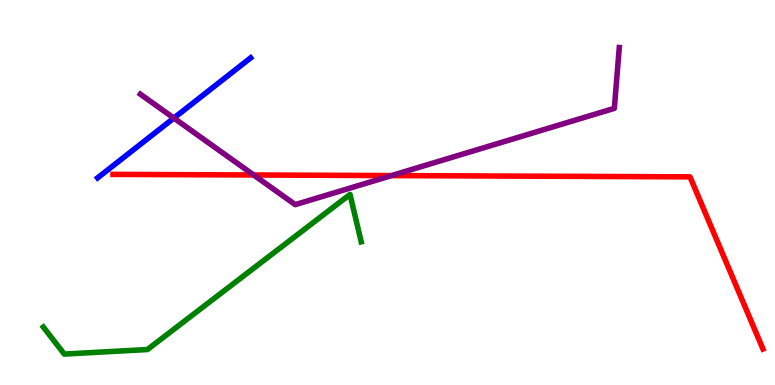[{'lines': ['blue', 'red'], 'intersections': []}, {'lines': ['green', 'red'], 'intersections': []}, {'lines': ['purple', 'red'], 'intersections': [{'x': 3.27, 'y': 5.45}, {'x': 5.05, 'y': 5.44}]}, {'lines': ['blue', 'green'], 'intersections': []}, {'lines': ['blue', 'purple'], 'intersections': [{'x': 2.24, 'y': 6.93}]}, {'lines': ['green', 'purple'], 'intersections': []}]